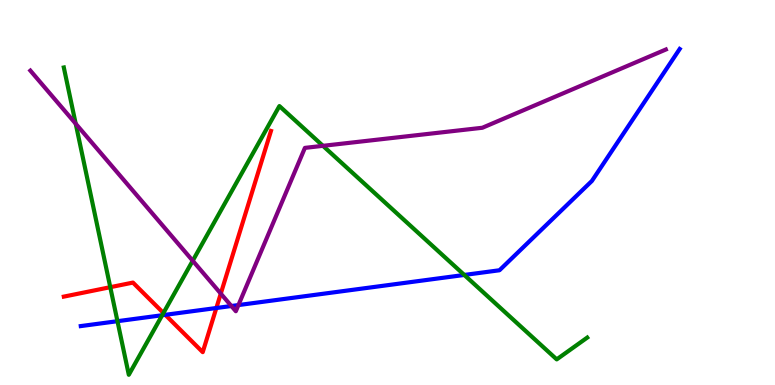[{'lines': ['blue', 'red'], 'intersections': [{'x': 2.13, 'y': 1.82}, {'x': 2.79, 'y': 2.0}]}, {'lines': ['green', 'red'], 'intersections': [{'x': 1.42, 'y': 2.54}, {'x': 2.11, 'y': 1.87}]}, {'lines': ['purple', 'red'], 'intersections': [{'x': 2.85, 'y': 2.37}]}, {'lines': ['blue', 'green'], 'intersections': [{'x': 1.52, 'y': 1.66}, {'x': 2.09, 'y': 1.81}, {'x': 5.99, 'y': 2.86}]}, {'lines': ['blue', 'purple'], 'intersections': [{'x': 2.99, 'y': 2.05}, {'x': 3.08, 'y': 2.08}]}, {'lines': ['green', 'purple'], 'intersections': [{'x': 0.977, 'y': 6.79}, {'x': 2.49, 'y': 3.23}, {'x': 4.17, 'y': 6.21}]}]